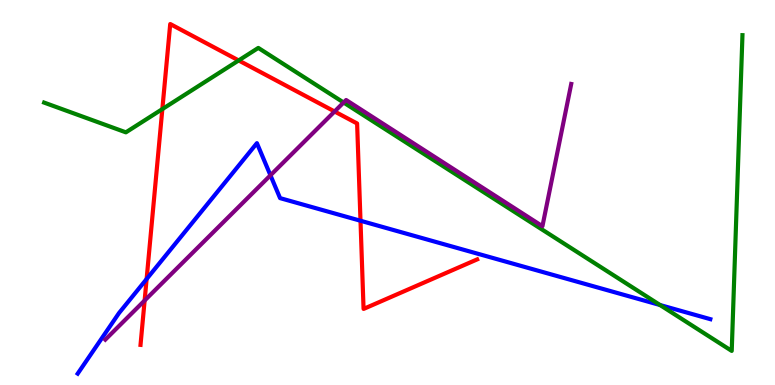[{'lines': ['blue', 'red'], 'intersections': [{'x': 1.89, 'y': 2.75}, {'x': 4.65, 'y': 4.27}]}, {'lines': ['green', 'red'], 'intersections': [{'x': 2.09, 'y': 7.17}, {'x': 3.08, 'y': 8.43}]}, {'lines': ['purple', 'red'], 'intersections': [{'x': 1.87, 'y': 2.19}, {'x': 4.32, 'y': 7.1}]}, {'lines': ['blue', 'green'], 'intersections': [{'x': 8.52, 'y': 2.08}]}, {'lines': ['blue', 'purple'], 'intersections': [{'x': 3.49, 'y': 5.45}]}, {'lines': ['green', 'purple'], 'intersections': [{'x': 4.43, 'y': 7.34}]}]